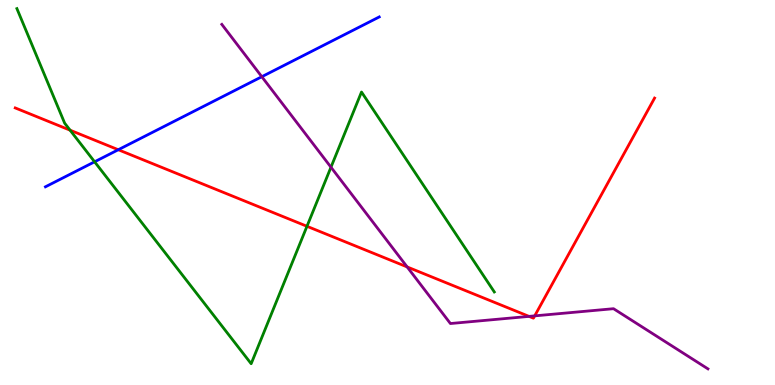[{'lines': ['blue', 'red'], 'intersections': [{'x': 1.53, 'y': 6.11}]}, {'lines': ['green', 'red'], 'intersections': [{'x': 0.904, 'y': 6.62}, {'x': 3.96, 'y': 4.12}]}, {'lines': ['purple', 'red'], 'intersections': [{'x': 5.25, 'y': 3.07}, {'x': 6.83, 'y': 1.78}, {'x': 6.9, 'y': 1.8}]}, {'lines': ['blue', 'green'], 'intersections': [{'x': 1.22, 'y': 5.8}]}, {'lines': ['blue', 'purple'], 'intersections': [{'x': 3.38, 'y': 8.01}]}, {'lines': ['green', 'purple'], 'intersections': [{'x': 4.27, 'y': 5.66}]}]